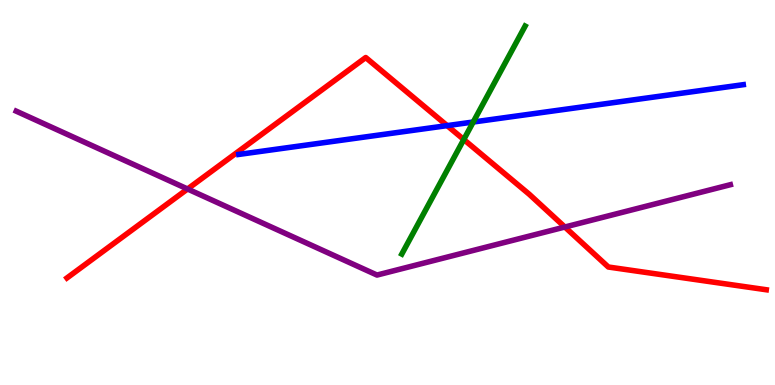[{'lines': ['blue', 'red'], 'intersections': [{'x': 5.77, 'y': 6.74}]}, {'lines': ['green', 'red'], 'intersections': [{'x': 5.98, 'y': 6.38}]}, {'lines': ['purple', 'red'], 'intersections': [{'x': 2.42, 'y': 5.09}, {'x': 7.29, 'y': 4.1}]}, {'lines': ['blue', 'green'], 'intersections': [{'x': 6.11, 'y': 6.83}]}, {'lines': ['blue', 'purple'], 'intersections': []}, {'lines': ['green', 'purple'], 'intersections': []}]